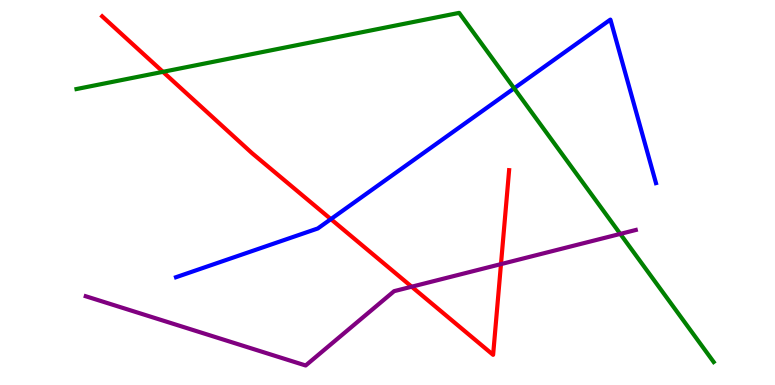[{'lines': ['blue', 'red'], 'intersections': [{'x': 4.27, 'y': 4.31}]}, {'lines': ['green', 'red'], 'intersections': [{'x': 2.1, 'y': 8.13}]}, {'lines': ['purple', 'red'], 'intersections': [{'x': 5.31, 'y': 2.55}, {'x': 6.46, 'y': 3.14}]}, {'lines': ['blue', 'green'], 'intersections': [{'x': 6.63, 'y': 7.71}]}, {'lines': ['blue', 'purple'], 'intersections': []}, {'lines': ['green', 'purple'], 'intersections': [{'x': 8.0, 'y': 3.92}]}]